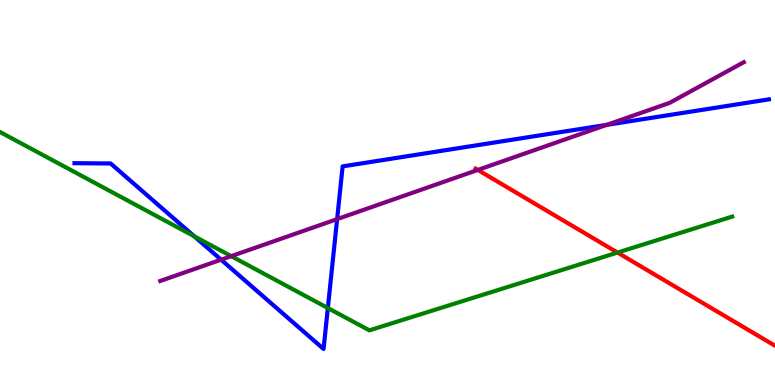[{'lines': ['blue', 'red'], 'intersections': []}, {'lines': ['green', 'red'], 'intersections': [{'x': 7.97, 'y': 3.44}]}, {'lines': ['purple', 'red'], 'intersections': [{'x': 6.17, 'y': 5.59}]}, {'lines': ['blue', 'green'], 'intersections': [{'x': 2.51, 'y': 3.86}, {'x': 4.23, 'y': 2.0}]}, {'lines': ['blue', 'purple'], 'intersections': [{'x': 2.85, 'y': 3.25}, {'x': 4.35, 'y': 4.31}, {'x': 7.83, 'y': 6.76}]}, {'lines': ['green', 'purple'], 'intersections': [{'x': 2.98, 'y': 3.35}]}]